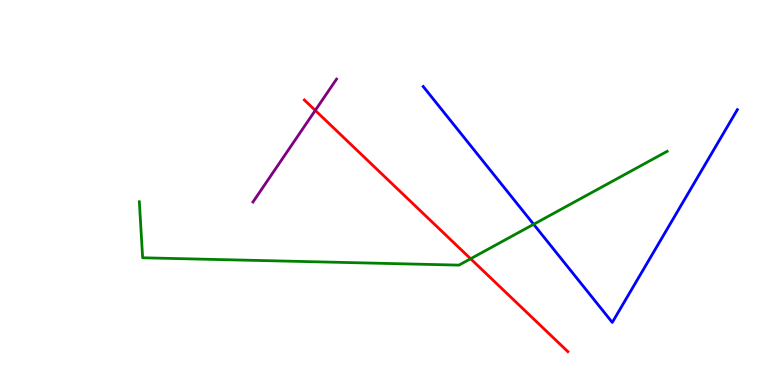[{'lines': ['blue', 'red'], 'intersections': []}, {'lines': ['green', 'red'], 'intersections': [{'x': 6.07, 'y': 3.28}]}, {'lines': ['purple', 'red'], 'intersections': [{'x': 4.07, 'y': 7.13}]}, {'lines': ['blue', 'green'], 'intersections': [{'x': 6.89, 'y': 4.17}]}, {'lines': ['blue', 'purple'], 'intersections': []}, {'lines': ['green', 'purple'], 'intersections': []}]